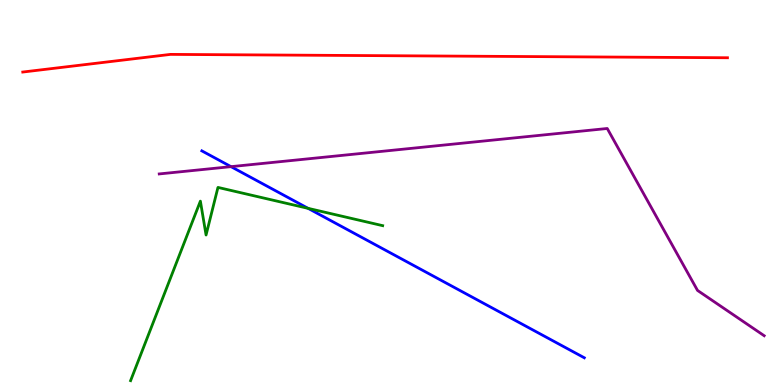[{'lines': ['blue', 'red'], 'intersections': []}, {'lines': ['green', 'red'], 'intersections': []}, {'lines': ['purple', 'red'], 'intersections': []}, {'lines': ['blue', 'green'], 'intersections': [{'x': 3.98, 'y': 4.59}]}, {'lines': ['blue', 'purple'], 'intersections': [{'x': 2.98, 'y': 5.67}]}, {'lines': ['green', 'purple'], 'intersections': []}]